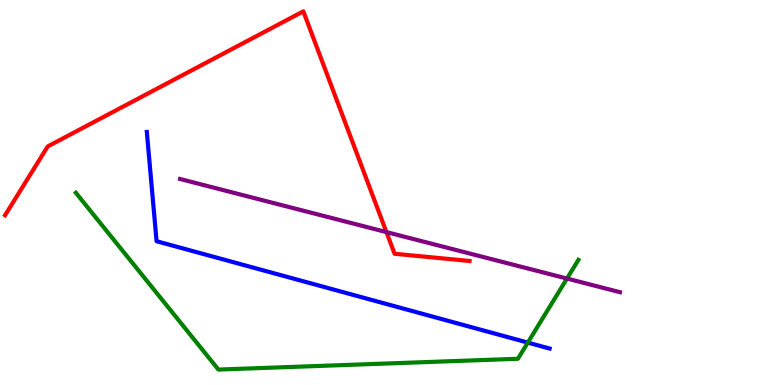[{'lines': ['blue', 'red'], 'intersections': []}, {'lines': ['green', 'red'], 'intersections': []}, {'lines': ['purple', 'red'], 'intersections': [{'x': 4.99, 'y': 3.97}]}, {'lines': ['blue', 'green'], 'intersections': [{'x': 6.81, 'y': 1.1}]}, {'lines': ['blue', 'purple'], 'intersections': []}, {'lines': ['green', 'purple'], 'intersections': [{'x': 7.32, 'y': 2.76}]}]